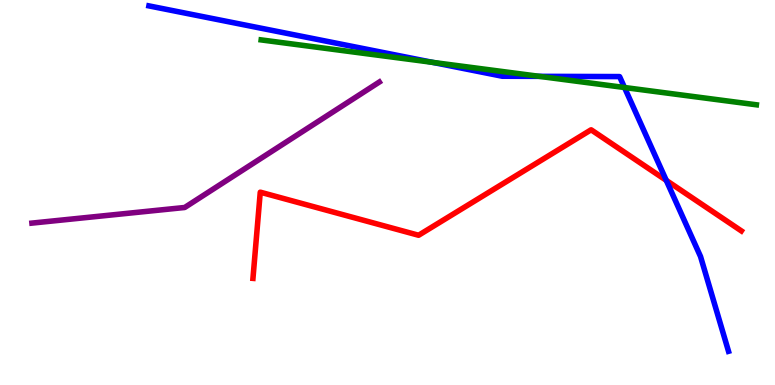[{'lines': ['blue', 'red'], 'intersections': [{'x': 8.6, 'y': 5.31}]}, {'lines': ['green', 'red'], 'intersections': []}, {'lines': ['purple', 'red'], 'intersections': []}, {'lines': ['blue', 'green'], 'intersections': [{'x': 5.58, 'y': 8.38}, {'x': 6.96, 'y': 8.02}, {'x': 8.06, 'y': 7.73}]}, {'lines': ['blue', 'purple'], 'intersections': []}, {'lines': ['green', 'purple'], 'intersections': []}]